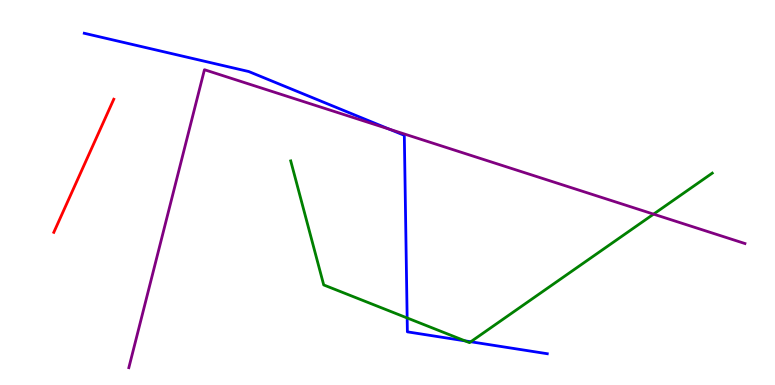[{'lines': ['blue', 'red'], 'intersections': []}, {'lines': ['green', 'red'], 'intersections': []}, {'lines': ['purple', 'red'], 'intersections': []}, {'lines': ['blue', 'green'], 'intersections': [{'x': 5.25, 'y': 1.74}, {'x': 6.0, 'y': 1.15}, {'x': 6.07, 'y': 1.12}]}, {'lines': ['blue', 'purple'], 'intersections': [{'x': 5.02, 'y': 6.65}]}, {'lines': ['green', 'purple'], 'intersections': [{'x': 8.43, 'y': 4.44}]}]